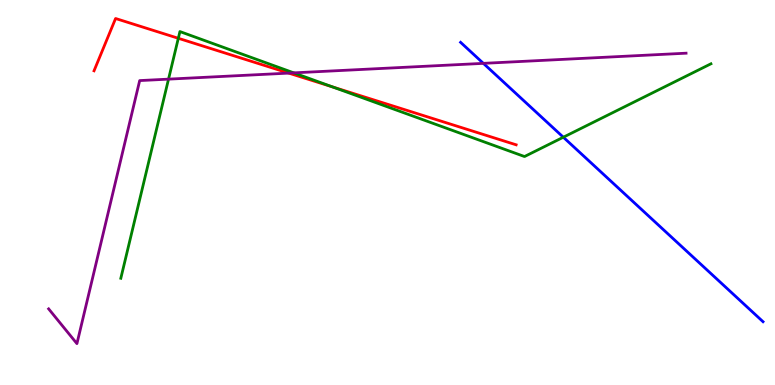[{'lines': ['blue', 'red'], 'intersections': []}, {'lines': ['green', 'red'], 'intersections': [{'x': 2.3, 'y': 9.01}, {'x': 4.29, 'y': 7.74}]}, {'lines': ['purple', 'red'], 'intersections': [{'x': 3.73, 'y': 8.1}]}, {'lines': ['blue', 'green'], 'intersections': [{'x': 7.27, 'y': 6.44}]}, {'lines': ['blue', 'purple'], 'intersections': [{'x': 6.24, 'y': 8.35}]}, {'lines': ['green', 'purple'], 'intersections': [{'x': 2.17, 'y': 7.94}, {'x': 3.79, 'y': 8.11}]}]